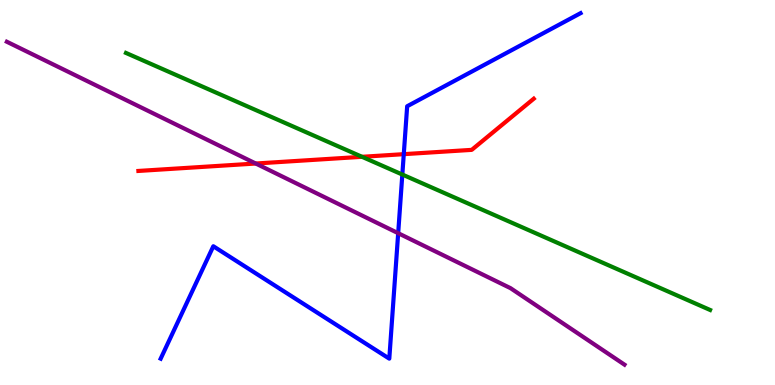[{'lines': ['blue', 'red'], 'intersections': [{'x': 5.21, 'y': 6.0}]}, {'lines': ['green', 'red'], 'intersections': [{'x': 4.67, 'y': 5.93}]}, {'lines': ['purple', 'red'], 'intersections': [{'x': 3.3, 'y': 5.75}]}, {'lines': ['blue', 'green'], 'intersections': [{'x': 5.19, 'y': 5.47}]}, {'lines': ['blue', 'purple'], 'intersections': [{'x': 5.14, 'y': 3.94}]}, {'lines': ['green', 'purple'], 'intersections': []}]